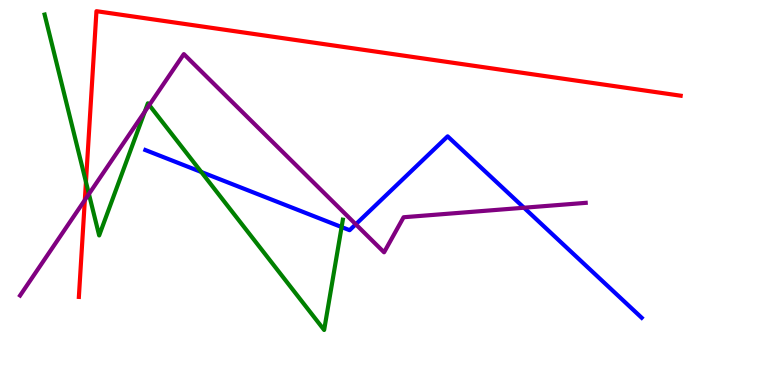[{'lines': ['blue', 'red'], 'intersections': []}, {'lines': ['green', 'red'], 'intersections': [{'x': 1.11, 'y': 5.27}]}, {'lines': ['purple', 'red'], 'intersections': [{'x': 1.09, 'y': 4.8}]}, {'lines': ['blue', 'green'], 'intersections': [{'x': 2.6, 'y': 5.53}, {'x': 4.41, 'y': 4.1}]}, {'lines': ['blue', 'purple'], 'intersections': [{'x': 4.59, 'y': 4.17}, {'x': 6.76, 'y': 4.6}]}, {'lines': ['green', 'purple'], 'intersections': [{'x': 1.15, 'y': 4.96}, {'x': 1.87, 'y': 7.1}, {'x': 1.93, 'y': 7.27}]}]